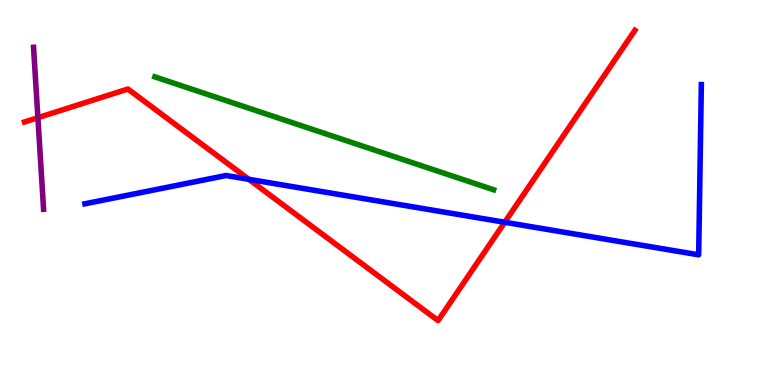[{'lines': ['blue', 'red'], 'intersections': [{'x': 3.21, 'y': 5.34}, {'x': 6.51, 'y': 4.23}]}, {'lines': ['green', 'red'], 'intersections': []}, {'lines': ['purple', 'red'], 'intersections': [{'x': 0.489, 'y': 6.94}]}, {'lines': ['blue', 'green'], 'intersections': []}, {'lines': ['blue', 'purple'], 'intersections': []}, {'lines': ['green', 'purple'], 'intersections': []}]